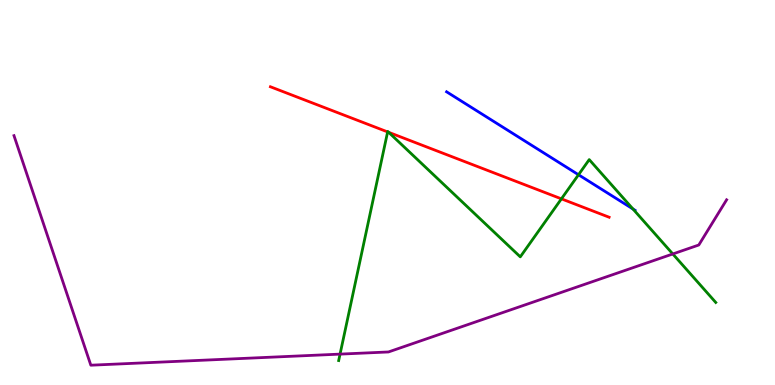[{'lines': ['blue', 'red'], 'intersections': []}, {'lines': ['green', 'red'], 'intersections': [{'x': 5.0, 'y': 6.57}, {'x': 5.01, 'y': 6.56}, {'x': 7.24, 'y': 4.84}]}, {'lines': ['purple', 'red'], 'intersections': []}, {'lines': ['blue', 'green'], 'intersections': [{'x': 7.46, 'y': 5.46}, {'x': 8.17, 'y': 4.57}]}, {'lines': ['blue', 'purple'], 'intersections': []}, {'lines': ['green', 'purple'], 'intersections': [{'x': 4.39, 'y': 0.802}, {'x': 8.68, 'y': 3.4}]}]